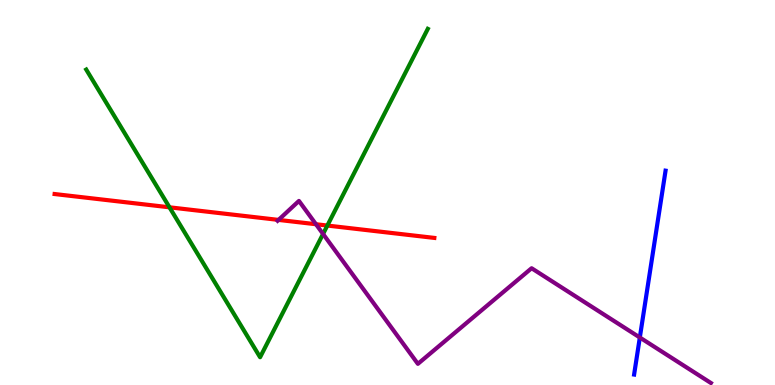[{'lines': ['blue', 'red'], 'intersections': []}, {'lines': ['green', 'red'], 'intersections': [{'x': 2.19, 'y': 4.62}, {'x': 4.22, 'y': 4.14}]}, {'lines': ['purple', 'red'], 'intersections': [{'x': 3.59, 'y': 4.29}, {'x': 4.08, 'y': 4.18}]}, {'lines': ['blue', 'green'], 'intersections': []}, {'lines': ['blue', 'purple'], 'intersections': [{'x': 8.26, 'y': 1.23}]}, {'lines': ['green', 'purple'], 'intersections': [{'x': 4.17, 'y': 3.92}]}]